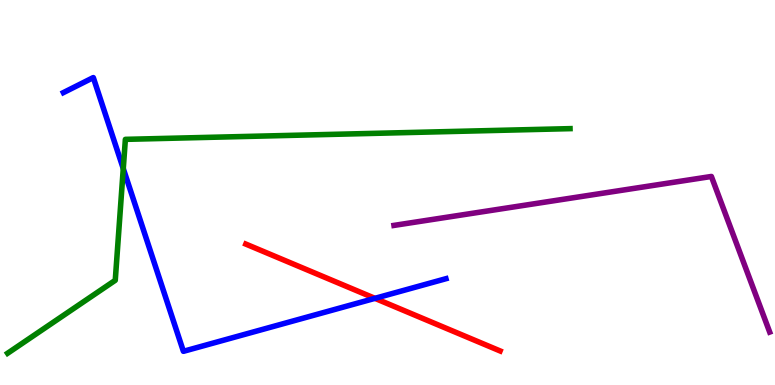[{'lines': ['blue', 'red'], 'intersections': [{'x': 4.84, 'y': 2.25}]}, {'lines': ['green', 'red'], 'intersections': []}, {'lines': ['purple', 'red'], 'intersections': []}, {'lines': ['blue', 'green'], 'intersections': [{'x': 1.59, 'y': 5.62}]}, {'lines': ['blue', 'purple'], 'intersections': []}, {'lines': ['green', 'purple'], 'intersections': []}]